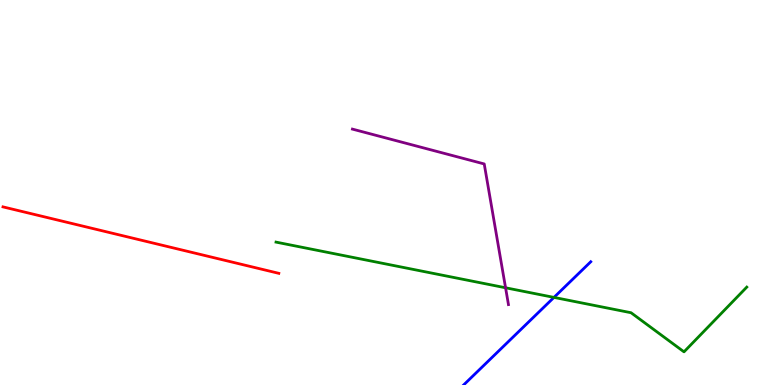[{'lines': ['blue', 'red'], 'intersections': []}, {'lines': ['green', 'red'], 'intersections': []}, {'lines': ['purple', 'red'], 'intersections': []}, {'lines': ['blue', 'green'], 'intersections': [{'x': 7.15, 'y': 2.28}]}, {'lines': ['blue', 'purple'], 'intersections': []}, {'lines': ['green', 'purple'], 'intersections': [{'x': 6.52, 'y': 2.53}]}]